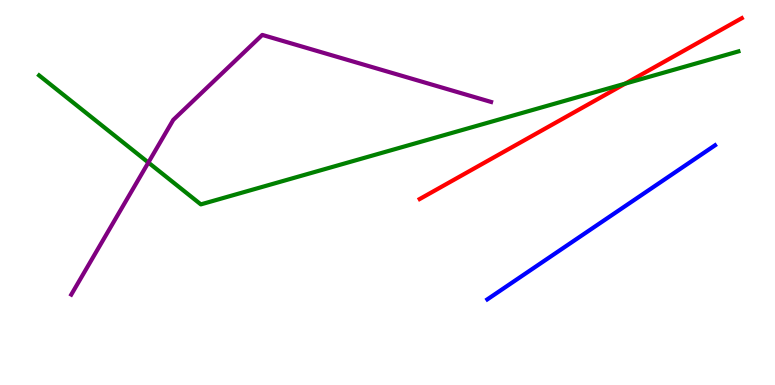[{'lines': ['blue', 'red'], 'intersections': []}, {'lines': ['green', 'red'], 'intersections': [{'x': 8.07, 'y': 7.83}]}, {'lines': ['purple', 'red'], 'intersections': []}, {'lines': ['blue', 'green'], 'intersections': []}, {'lines': ['blue', 'purple'], 'intersections': []}, {'lines': ['green', 'purple'], 'intersections': [{'x': 1.91, 'y': 5.78}]}]